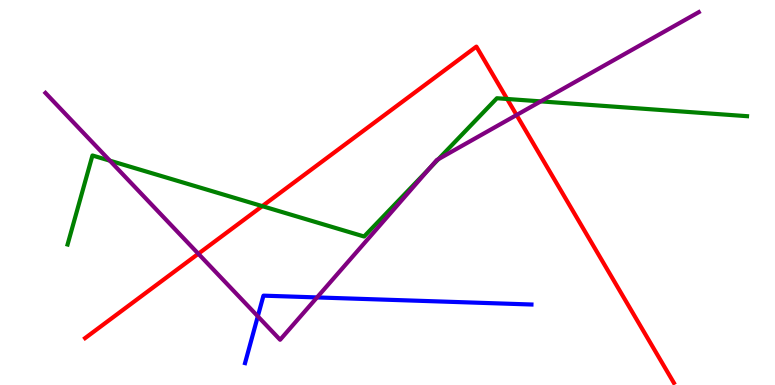[{'lines': ['blue', 'red'], 'intersections': []}, {'lines': ['green', 'red'], 'intersections': [{'x': 3.38, 'y': 4.65}, {'x': 6.54, 'y': 7.43}]}, {'lines': ['purple', 'red'], 'intersections': [{'x': 2.56, 'y': 3.41}, {'x': 6.67, 'y': 7.01}]}, {'lines': ['blue', 'green'], 'intersections': []}, {'lines': ['blue', 'purple'], 'intersections': [{'x': 3.33, 'y': 1.78}, {'x': 4.09, 'y': 2.27}]}, {'lines': ['green', 'purple'], 'intersections': [{'x': 1.42, 'y': 5.83}, {'x': 5.54, 'y': 5.62}, {'x': 5.66, 'y': 5.87}, {'x': 6.98, 'y': 7.37}]}]